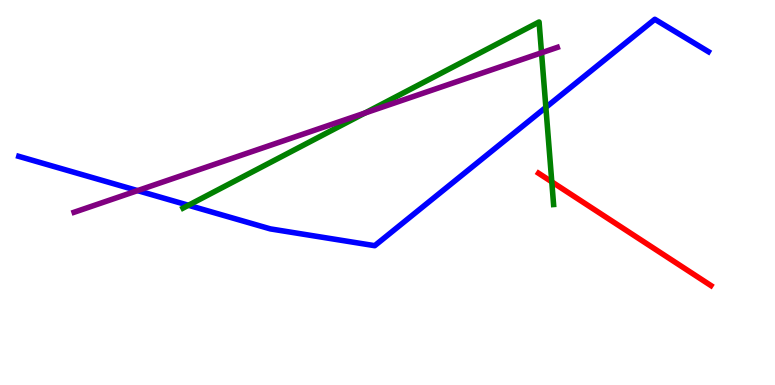[{'lines': ['blue', 'red'], 'intersections': []}, {'lines': ['green', 'red'], 'intersections': [{'x': 7.12, 'y': 5.28}]}, {'lines': ['purple', 'red'], 'intersections': []}, {'lines': ['blue', 'green'], 'intersections': [{'x': 2.43, 'y': 4.67}, {'x': 7.04, 'y': 7.21}]}, {'lines': ['blue', 'purple'], 'intersections': [{'x': 1.78, 'y': 5.05}]}, {'lines': ['green', 'purple'], 'intersections': [{'x': 4.71, 'y': 7.06}, {'x': 6.99, 'y': 8.63}]}]